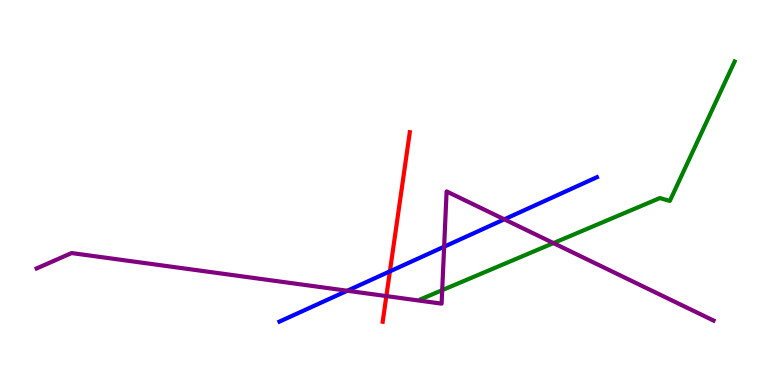[{'lines': ['blue', 'red'], 'intersections': [{'x': 5.03, 'y': 2.95}]}, {'lines': ['green', 'red'], 'intersections': []}, {'lines': ['purple', 'red'], 'intersections': [{'x': 4.99, 'y': 2.31}]}, {'lines': ['blue', 'green'], 'intersections': []}, {'lines': ['blue', 'purple'], 'intersections': [{'x': 4.48, 'y': 2.45}, {'x': 5.73, 'y': 3.59}, {'x': 6.51, 'y': 4.3}]}, {'lines': ['green', 'purple'], 'intersections': [{'x': 5.71, 'y': 2.46}, {'x': 7.14, 'y': 3.69}]}]